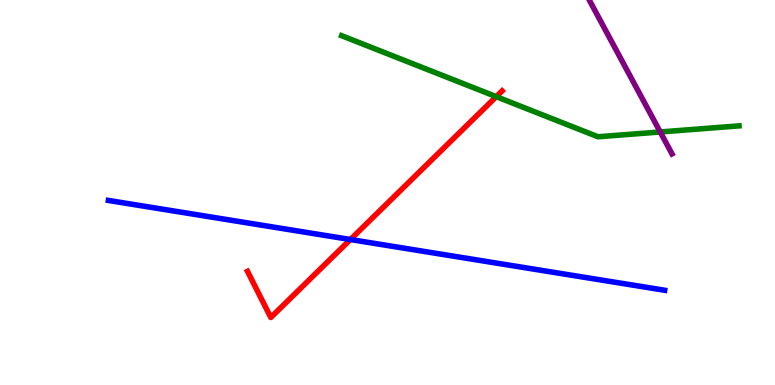[{'lines': ['blue', 'red'], 'intersections': [{'x': 4.52, 'y': 3.78}]}, {'lines': ['green', 'red'], 'intersections': [{'x': 6.4, 'y': 7.49}]}, {'lines': ['purple', 'red'], 'intersections': []}, {'lines': ['blue', 'green'], 'intersections': []}, {'lines': ['blue', 'purple'], 'intersections': []}, {'lines': ['green', 'purple'], 'intersections': [{'x': 8.52, 'y': 6.57}]}]